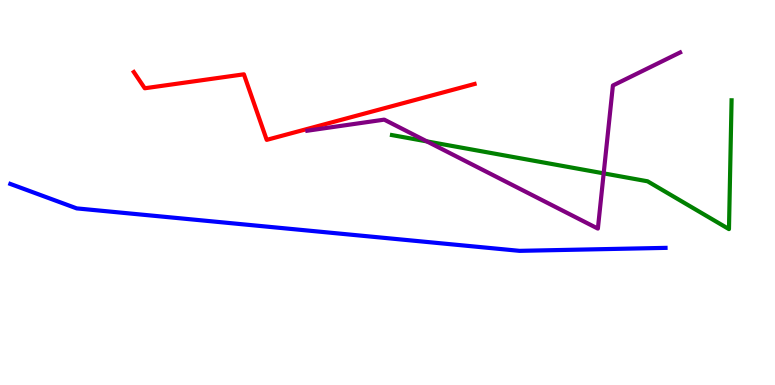[{'lines': ['blue', 'red'], 'intersections': []}, {'lines': ['green', 'red'], 'intersections': []}, {'lines': ['purple', 'red'], 'intersections': []}, {'lines': ['blue', 'green'], 'intersections': []}, {'lines': ['blue', 'purple'], 'intersections': []}, {'lines': ['green', 'purple'], 'intersections': [{'x': 5.51, 'y': 6.33}, {'x': 7.79, 'y': 5.5}]}]